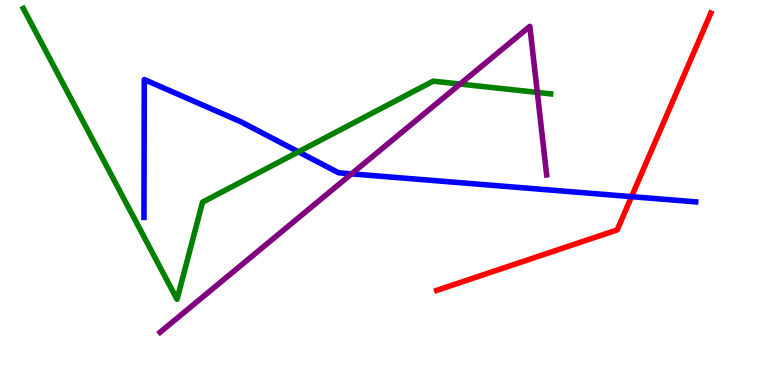[{'lines': ['blue', 'red'], 'intersections': [{'x': 8.15, 'y': 4.89}]}, {'lines': ['green', 'red'], 'intersections': []}, {'lines': ['purple', 'red'], 'intersections': []}, {'lines': ['blue', 'green'], 'intersections': [{'x': 3.85, 'y': 6.06}]}, {'lines': ['blue', 'purple'], 'intersections': [{'x': 4.54, 'y': 5.48}]}, {'lines': ['green', 'purple'], 'intersections': [{'x': 5.94, 'y': 7.82}, {'x': 6.93, 'y': 7.6}]}]